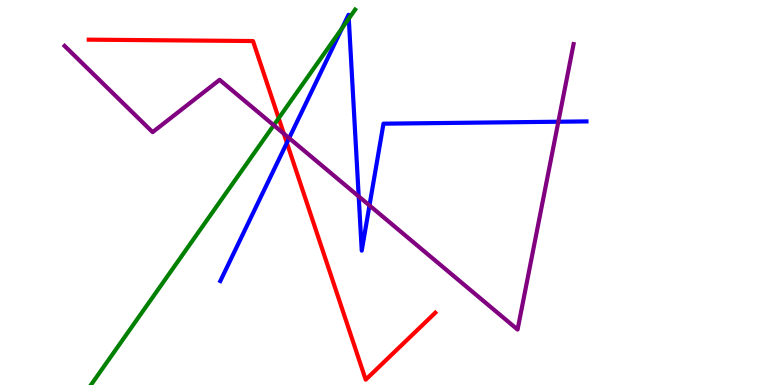[{'lines': ['blue', 'red'], 'intersections': [{'x': 3.7, 'y': 6.29}]}, {'lines': ['green', 'red'], 'intersections': [{'x': 3.6, 'y': 6.93}]}, {'lines': ['purple', 'red'], 'intersections': [{'x': 3.66, 'y': 6.53}]}, {'lines': ['blue', 'green'], 'intersections': [{'x': 4.41, 'y': 9.27}, {'x': 4.5, 'y': 9.52}]}, {'lines': ['blue', 'purple'], 'intersections': [{'x': 3.73, 'y': 6.41}, {'x': 4.63, 'y': 4.9}, {'x': 4.77, 'y': 4.66}, {'x': 7.2, 'y': 6.84}]}, {'lines': ['green', 'purple'], 'intersections': [{'x': 3.53, 'y': 6.75}]}]